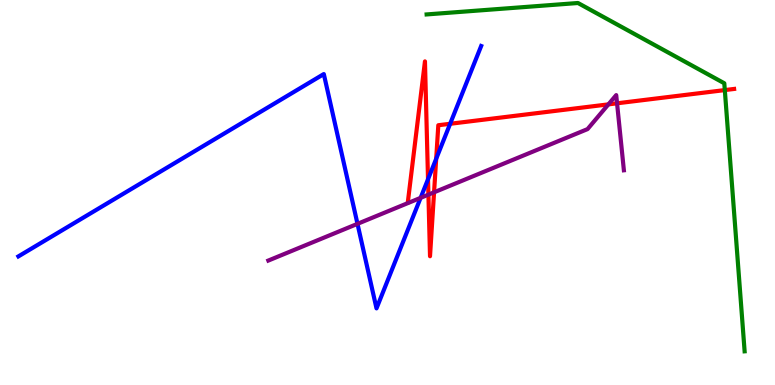[{'lines': ['blue', 'red'], 'intersections': [{'x': 5.52, 'y': 5.34}, {'x': 5.63, 'y': 5.88}, {'x': 5.81, 'y': 6.78}]}, {'lines': ['green', 'red'], 'intersections': [{'x': 9.35, 'y': 7.66}]}, {'lines': ['purple', 'red'], 'intersections': [{'x': 5.53, 'y': 4.94}, {'x': 5.6, 'y': 5.01}, {'x': 7.85, 'y': 7.29}, {'x': 7.96, 'y': 7.32}]}, {'lines': ['blue', 'green'], 'intersections': []}, {'lines': ['blue', 'purple'], 'intersections': [{'x': 4.61, 'y': 4.19}, {'x': 5.43, 'y': 4.86}]}, {'lines': ['green', 'purple'], 'intersections': []}]